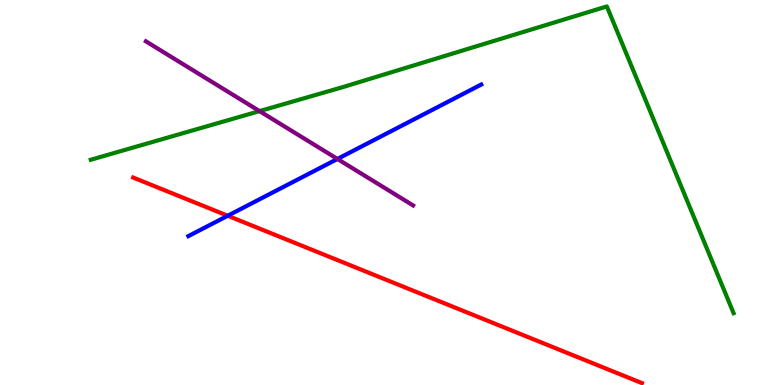[{'lines': ['blue', 'red'], 'intersections': [{'x': 2.94, 'y': 4.4}]}, {'lines': ['green', 'red'], 'intersections': []}, {'lines': ['purple', 'red'], 'intersections': []}, {'lines': ['blue', 'green'], 'intersections': []}, {'lines': ['blue', 'purple'], 'intersections': [{'x': 4.35, 'y': 5.87}]}, {'lines': ['green', 'purple'], 'intersections': [{'x': 3.35, 'y': 7.11}]}]